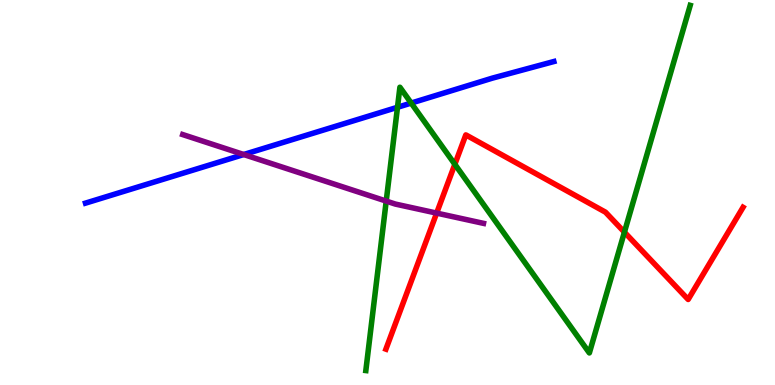[{'lines': ['blue', 'red'], 'intersections': []}, {'lines': ['green', 'red'], 'intersections': [{'x': 5.87, 'y': 5.73}, {'x': 8.06, 'y': 3.97}]}, {'lines': ['purple', 'red'], 'intersections': [{'x': 5.63, 'y': 4.46}]}, {'lines': ['blue', 'green'], 'intersections': [{'x': 5.13, 'y': 7.21}, {'x': 5.31, 'y': 7.32}]}, {'lines': ['blue', 'purple'], 'intersections': [{'x': 3.14, 'y': 5.99}]}, {'lines': ['green', 'purple'], 'intersections': [{'x': 4.98, 'y': 4.78}]}]